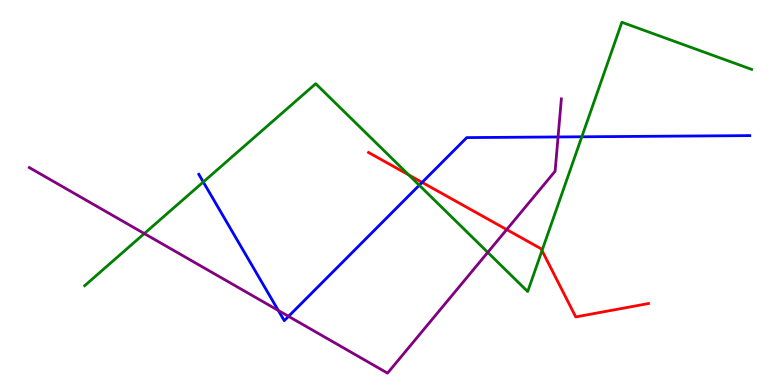[{'lines': ['blue', 'red'], 'intersections': [{'x': 5.45, 'y': 5.26}]}, {'lines': ['green', 'red'], 'intersections': [{'x': 5.27, 'y': 5.46}, {'x': 6.99, 'y': 3.49}]}, {'lines': ['purple', 'red'], 'intersections': [{'x': 6.54, 'y': 4.04}]}, {'lines': ['blue', 'green'], 'intersections': [{'x': 2.62, 'y': 5.27}, {'x': 5.41, 'y': 5.19}, {'x': 7.51, 'y': 6.45}]}, {'lines': ['blue', 'purple'], 'intersections': [{'x': 3.59, 'y': 1.94}, {'x': 3.72, 'y': 1.78}, {'x': 7.2, 'y': 6.44}]}, {'lines': ['green', 'purple'], 'intersections': [{'x': 1.86, 'y': 3.93}, {'x': 6.29, 'y': 3.44}]}]